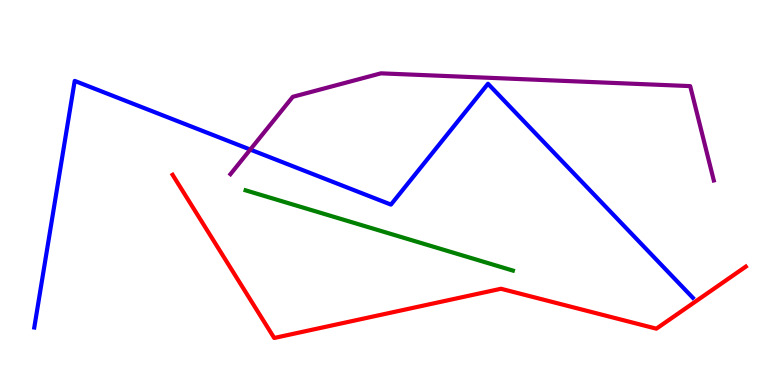[{'lines': ['blue', 'red'], 'intersections': []}, {'lines': ['green', 'red'], 'intersections': []}, {'lines': ['purple', 'red'], 'intersections': []}, {'lines': ['blue', 'green'], 'intersections': []}, {'lines': ['blue', 'purple'], 'intersections': [{'x': 3.23, 'y': 6.11}]}, {'lines': ['green', 'purple'], 'intersections': []}]